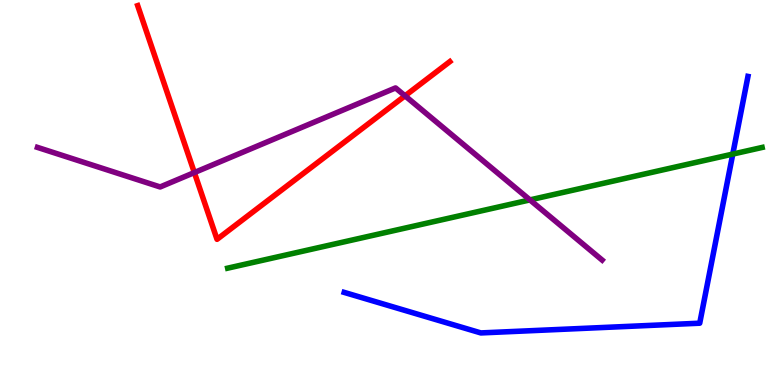[{'lines': ['blue', 'red'], 'intersections': []}, {'lines': ['green', 'red'], 'intersections': []}, {'lines': ['purple', 'red'], 'intersections': [{'x': 2.51, 'y': 5.52}, {'x': 5.23, 'y': 7.51}]}, {'lines': ['blue', 'green'], 'intersections': [{'x': 9.46, 'y': 6.0}]}, {'lines': ['blue', 'purple'], 'intersections': []}, {'lines': ['green', 'purple'], 'intersections': [{'x': 6.84, 'y': 4.81}]}]